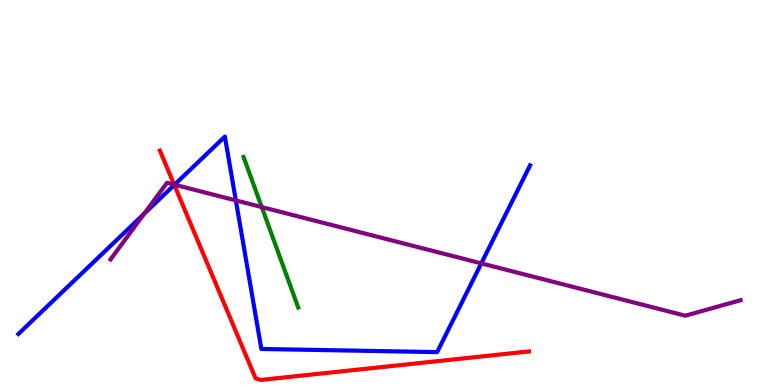[{'lines': ['blue', 'red'], 'intersections': [{'x': 2.25, 'y': 5.2}]}, {'lines': ['green', 'red'], 'intersections': []}, {'lines': ['purple', 'red'], 'intersections': [{'x': 2.25, 'y': 5.21}]}, {'lines': ['blue', 'green'], 'intersections': []}, {'lines': ['blue', 'purple'], 'intersections': [{'x': 1.86, 'y': 4.45}, {'x': 2.25, 'y': 5.2}, {'x': 3.04, 'y': 4.79}, {'x': 6.21, 'y': 3.16}]}, {'lines': ['green', 'purple'], 'intersections': [{'x': 3.38, 'y': 4.62}]}]